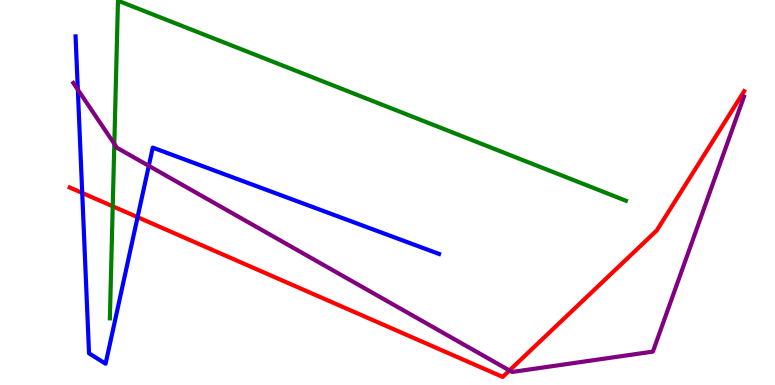[{'lines': ['blue', 'red'], 'intersections': [{'x': 1.06, 'y': 4.99}, {'x': 1.78, 'y': 4.36}]}, {'lines': ['green', 'red'], 'intersections': [{'x': 1.45, 'y': 4.64}]}, {'lines': ['purple', 'red'], 'intersections': [{'x': 6.57, 'y': 0.377}]}, {'lines': ['blue', 'green'], 'intersections': []}, {'lines': ['blue', 'purple'], 'intersections': [{'x': 1.0, 'y': 7.67}, {'x': 1.92, 'y': 5.69}]}, {'lines': ['green', 'purple'], 'intersections': [{'x': 1.48, 'y': 6.26}]}]